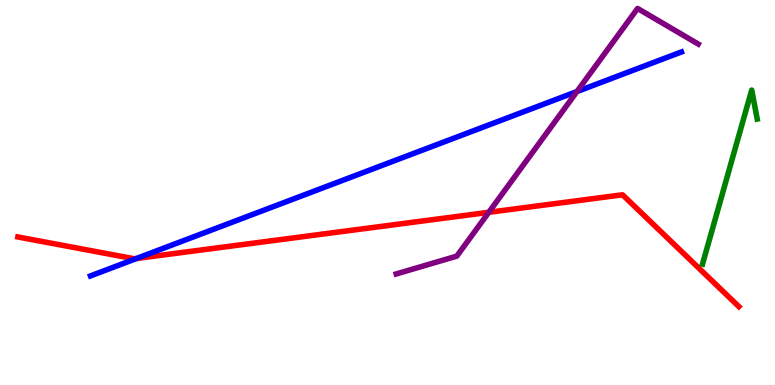[{'lines': ['blue', 'red'], 'intersections': [{'x': 1.76, 'y': 3.29}]}, {'lines': ['green', 'red'], 'intersections': []}, {'lines': ['purple', 'red'], 'intersections': [{'x': 6.31, 'y': 4.49}]}, {'lines': ['blue', 'green'], 'intersections': []}, {'lines': ['blue', 'purple'], 'intersections': [{'x': 7.44, 'y': 7.62}]}, {'lines': ['green', 'purple'], 'intersections': []}]